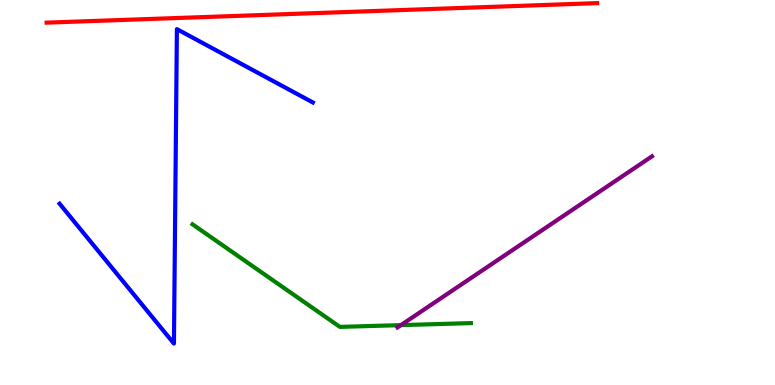[{'lines': ['blue', 'red'], 'intersections': []}, {'lines': ['green', 'red'], 'intersections': []}, {'lines': ['purple', 'red'], 'intersections': []}, {'lines': ['blue', 'green'], 'intersections': []}, {'lines': ['blue', 'purple'], 'intersections': []}, {'lines': ['green', 'purple'], 'intersections': [{'x': 5.17, 'y': 1.56}]}]